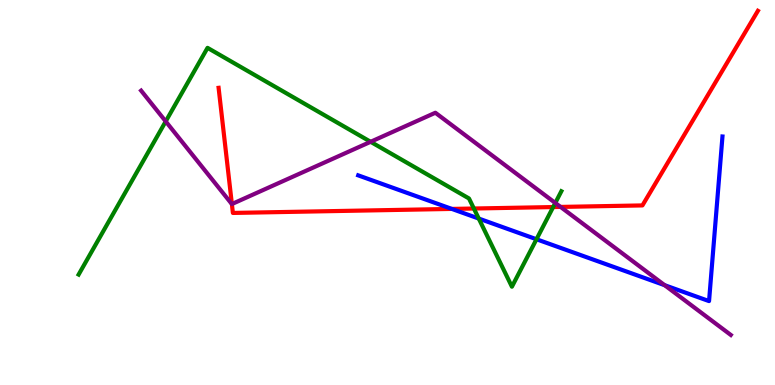[{'lines': ['blue', 'red'], 'intersections': [{'x': 5.83, 'y': 4.57}]}, {'lines': ['green', 'red'], 'intersections': [{'x': 6.11, 'y': 4.58}, {'x': 7.14, 'y': 4.62}]}, {'lines': ['purple', 'red'], 'intersections': [{'x': 2.99, 'y': 4.7}, {'x': 7.23, 'y': 4.63}]}, {'lines': ['blue', 'green'], 'intersections': [{'x': 6.18, 'y': 4.32}, {'x': 6.92, 'y': 3.79}]}, {'lines': ['blue', 'purple'], 'intersections': [{'x': 8.58, 'y': 2.59}]}, {'lines': ['green', 'purple'], 'intersections': [{'x': 2.14, 'y': 6.85}, {'x': 4.78, 'y': 6.32}, {'x': 7.17, 'y': 4.73}]}]